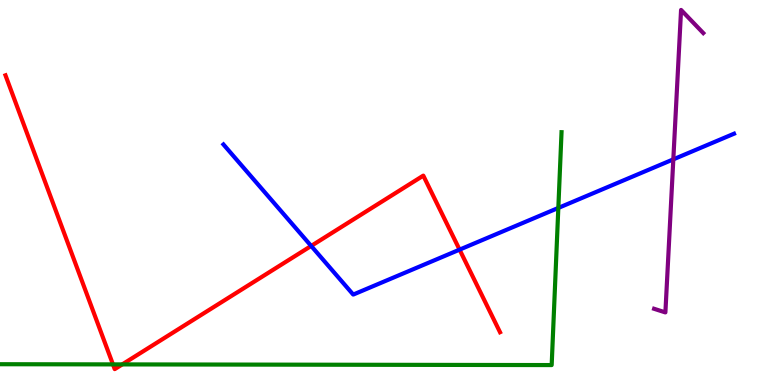[{'lines': ['blue', 'red'], 'intersections': [{'x': 4.02, 'y': 3.61}, {'x': 5.93, 'y': 3.52}]}, {'lines': ['green', 'red'], 'intersections': [{'x': 1.46, 'y': 0.535}, {'x': 1.58, 'y': 0.535}]}, {'lines': ['purple', 'red'], 'intersections': []}, {'lines': ['blue', 'green'], 'intersections': [{'x': 7.2, 'y': 4.6}]}, {'lines': ['blue', 'purple'], 'intersections': [{'x': 8.69, 'y': 5.86}]}, {'lines': ['green', 'purple'], 'intersections': []}]